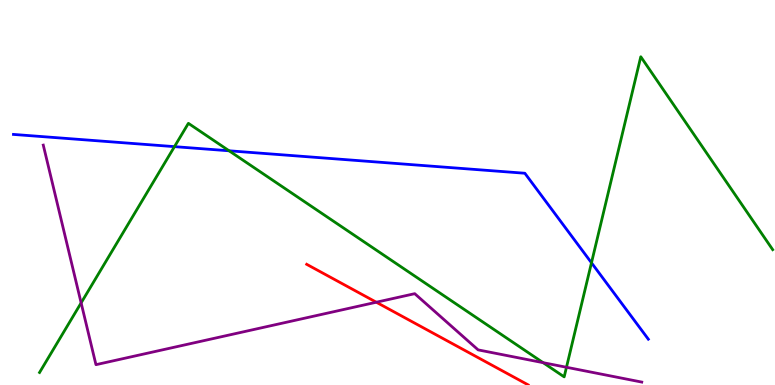[{'lines': ['blue', 'red'], 'intersections': []}, {'lines': ['green', 'red'], 'intersections': []}, {'lines': ['purple', 'red'], 'intersections': [{'x': 4.86, 'y': 2.15}]}, {'lines': ['blue', 'green'], 'intersections': [{'x': 2.25, 'y': 6.19}, {'x': 2.96, 'y': 6.08}, {'x': 7.63, 'y': 3.17}]}, {'lines': ['blue', 'purple'], 'intersections': []}, {'lines': ['green', 'purple'], 'intersections': [{'x': 1.05, 'y': 2.13}, {'x': 7.01, 'y': 0.58}, {'x': 7.31, 'y': 0.461}]}]